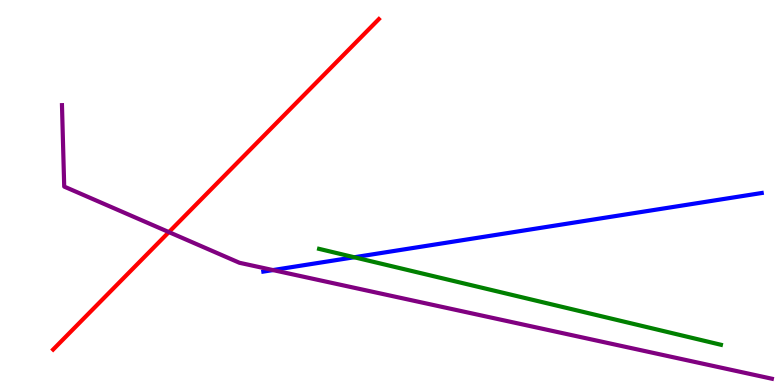[{'lines': ['blue', 'red'], 'intersections': []}, {'lines': ['green', 'red'], 'intersections': []}, {'lines': ['purple', 'red'], 'intersections': [{'x': 2.18, 'y': 3.97}]}, {'lines': ['blue', 'green'], 'intersections': [{'x': 4.57, 'y': 3.32}]}, {'lines': ['blue', 'purple'], 'intersections': [{'x': 3.52, 'y': 2.99}]}, {'lines': ['green', 'purple'], 'intersections': []}]